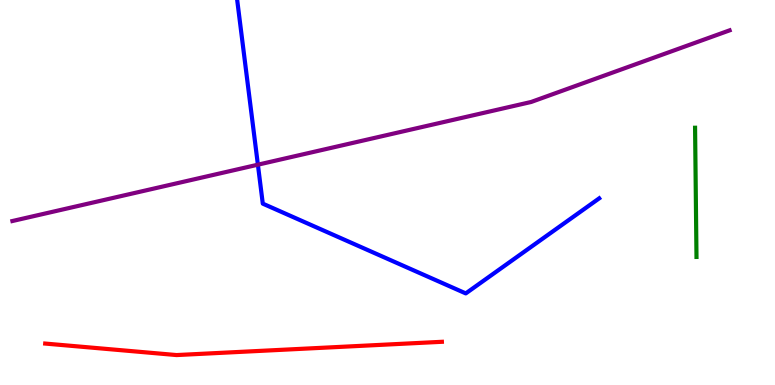[{'lines': ['blue', 'red'], 'intersections': []}, {'lines': ['green', 'red'], 'intersections': []}, {'lines': ['purple', 'red'], 'intersections': []}, {'lines': ['blue', 'green'], 'intersections': []}, {'lines': ['blue', 'purple'], 'intersections': [{'x': 3.33, 'y': 5.72}]}, {'lines': ['green', 'purple'], 'intersections': []}]